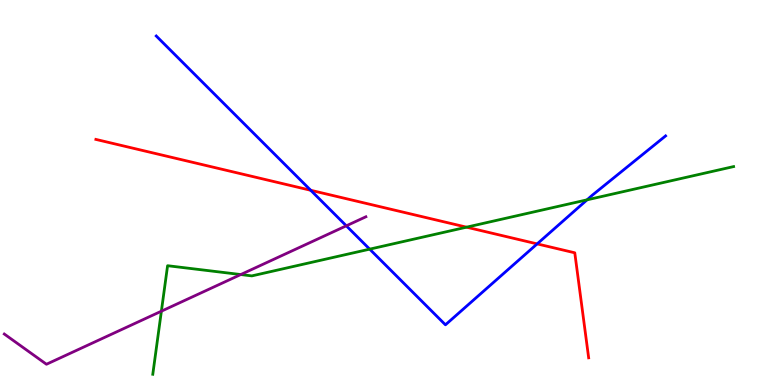[{'lines': ['blue', 'red'], 'intersections': [{'x': 4.01, 'y': 5.06}, {'x': 6.93, 'y': 3.67}]}, {'lines': ['green', 'red'], 'intersections': [{'x': 6.02, 'y': 4.1}]}, {'lines': ['purple', 'red'], 'intersections': []}, {'lines': ['blue', 'green'], 'intersections': [{'x': 4.77, 'y': 3.53}, {'x': 7.57, 'y': 4.81}]}, {'lines': ['blue', 'purple'], 'intersections': [{'x': 4.47, 'y': 4.13}]}, {'lines': ['green', 'purple'], 'intersections': [{'x': 2.08, 'y': 1.92}, {'x': 3.11, 'y': 2.87}]}]